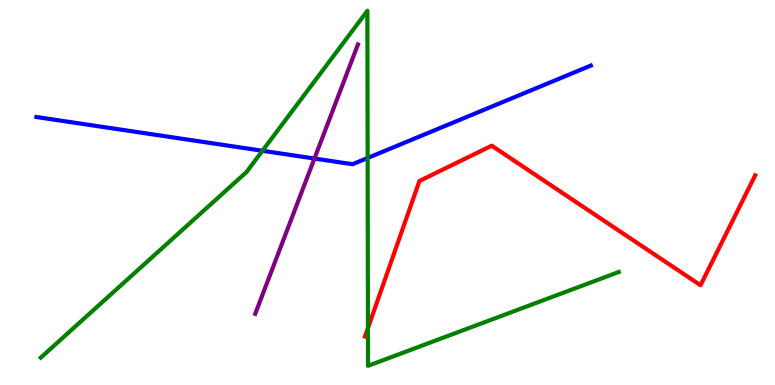[{'lines': ['blue', 'red'], 'intersections': []}, {'lines': ['green', 'red'], 'intersections': [{'x': 4.75, 'y': 1.48}]}, {'lines': ['purple', 'red'], 'intersections': []}, {'lines': ['blue', 'green'], 'intersections': [{'x': 3.39, 'y': 6.08}, {'x': 4.74, 'y': 5.9}]}, {'lines': ['blue', 'purple'], 'intersections': [{'x': 4.06, 'y': 5.88}]}, {'lines': ['green', 'purple'], 'intersections': []}]